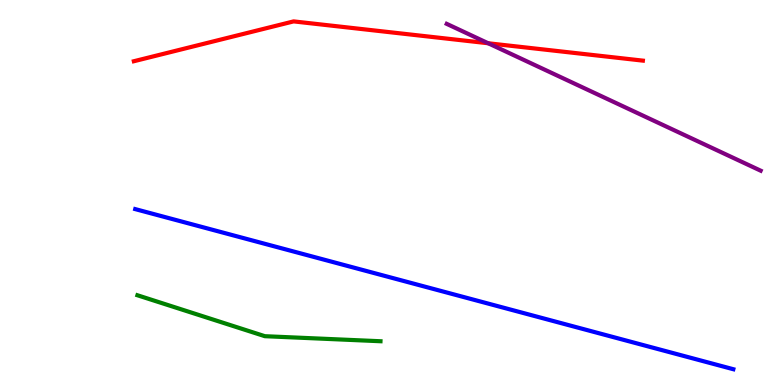[{'lines': ['blue', 'red'], 'intersections': []}, {'lines': ['green', 'red'], 'intersections': []}, {'lines': ['purple', 'red'], 'intersections': [{'x': 6.3, 'y': 8.88}]}, {'lines': ['blue', 'green'], 'intersections': []}, {'lines': ['blue', 'purple'], 'intersections': []}, {'lines': ['green', 'purple'], 'intersections': []}]